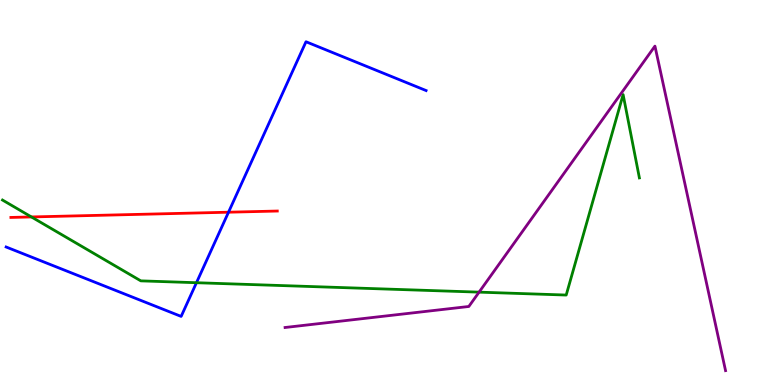[{'lines': ['blue', 'red'], 'intersections': [{'x': 2.95, 'y': 4.49}]}, {'lines': ['green', 'red'], 'intersections': [{'x': 0.406, 'y': 4.37}]}, {'lines': ['purple', 'red'], 'intersections': []}, {'lines': ['blue', 'green'], 'intersections': [{'x': 2.53, 'y': 2.66}]}, {'lines': ['blue', 'purple'], 'intersections': []}, {'lines': ['green', 'purple'], 'intersections': [{'x': 6.18, 'y': 2.41}]}]